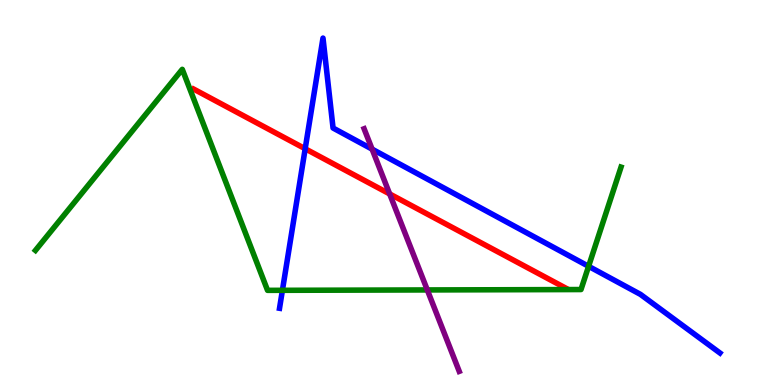[{'lines': ['blue', 'red'], 'intersections': [{'x': 3.94, 'y': 6.14}]}, {'lines': ['green', 'red'], 'intersections': []}, {'lines': ['purple', 'red'], 'intersections': [{'x': 5.03, 'y': 4.96}]}, {'lines': ['blue', 'green'], 'intersections': [{'x': 3.64, 'y': 2.46}, {'x': 7.59, 'y': 3.08}]}, {'lines': ['blue', 'purple'], 'intersections': [{'x': 4.8, 'y': 6.13}]}, {'lines': ['green', 'purple'], 'intersections': [{'x': 5.51, 'y': 2.47}]}]